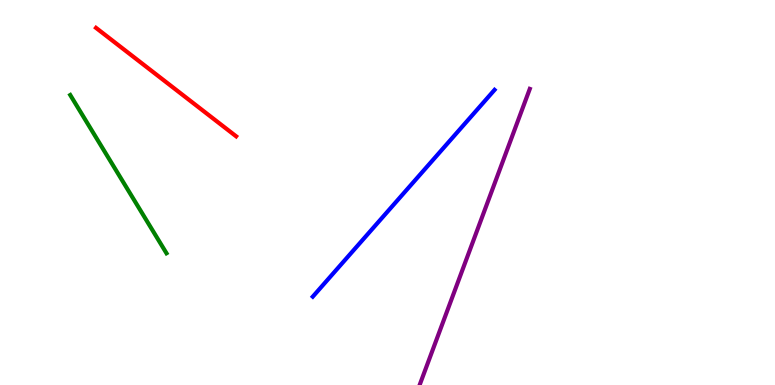[{'lines': ['blue', 'red'], 'intersections': []}, {'lines': ['green', 'red'], 'intersections': []}, {'lines': ['purple', 'red'], 'intersections': []}, {'lines': ['blue', 'green'], 'intersections': []}, {'lines': ['blue', 'purple'], 'intersections': []}, {'lines': ['green', 'purple'], 'intersections': []}]